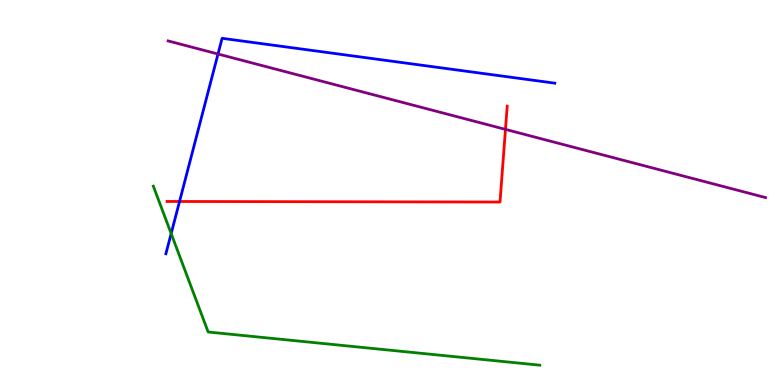[{'lines': ['blue', 'red'], 'intersections': [{'x': 2.32, 'y': 4.77}]}, {'lines': ['green', 'red'], 'intersections': []}, {'lines': ['purple', 'red'], 'intersections': [{'x': 6.52, 'y': 6.64}]}, {'lines': ['blue', 'green'], 'intersections': [{'x': 2.21, 'y': 3.93}]}, {'lines': ['blue', 'purple'], 'intersections': [{'x': 2.81, 'y': 8.6}]}, {'lines': ['green', 'purple'], 'intersections': []}]